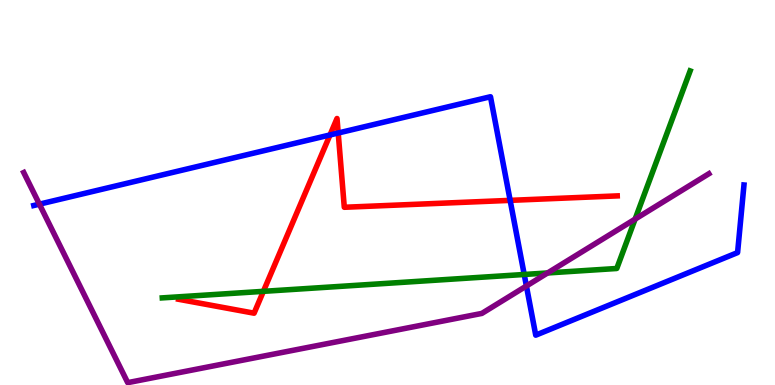[{'lines': ['blue', 'red'], 'intersections': [{'x': 4.26, 'y': 6.49}, {'x': 4.36, 'y': 6.55}, {'x': 6.58, 'y': 4.8}]}, {'lines': ['green', 'red'], 'intersections': [{'x': 3.4, 'y': 2.43}]}, {'lines': ['purple', 'red'], 'intersections': []}, {'lines': ['blue', 'green'], 'intersections': [{'x': 6.76, 'y': 2.87}]}, {'lines': ['blue', 'purple'], 'intersections': [{'x': 0.508, 'y': 4.7}, {'x': 6.79, 'y': 2.57}]}, {'lines': ['green', 'purple'], 'intersections': [{'x': 7.07, 'y': 2.91}, {'x': 8.19, 'y': 4.31}]}]